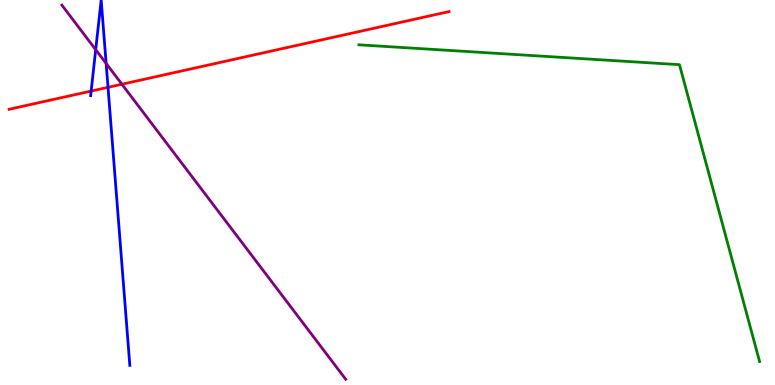[{'lines': ['blue', 'red'], 'intersections': [{'x': 1.18, 'y': 7.63}, {'x': 1.39, 'y': 7.73}]}, {'lines': ['green', 'red'], 'intersections': []}, {'lines': ['purple', 'red'], 'intersections': [{'x': 1.57, 'y': 7.81}]}, {'lines': ['blue', 'green'], 'intersections': []}, {'lines': ['blue', 'purple'], 'intersections': [{'x': 1.23, 'y': 8.71}, {'x': 1.37, 'y': 8.35}]}, {'lines': ['green', 'purple'], 'intersections': []}]